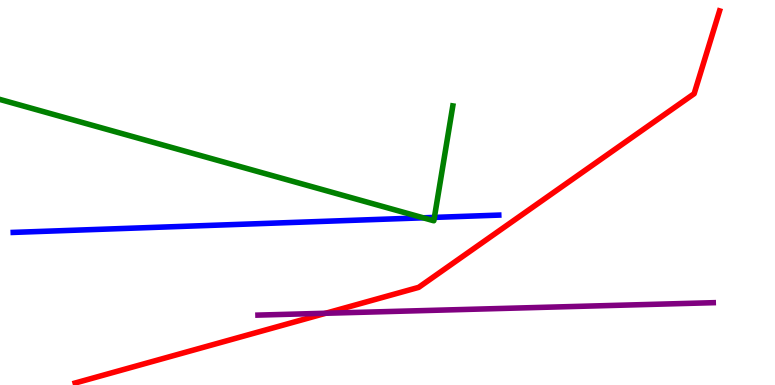[{'lines': ['blue', 'red'], 'intersections': []}, {'lines': ['green', 'red'], 'intersections': []}, {'lines': ['purple', 'red'], 'intersections': [{'x': 4.2, 'y': 1.86}]}, {'lines': ['blue', 'green'], 'intersections': [{'x': 5.46, 'y': 4.34}, {'x': 5.61, 'y': 4.35}]}, {'lines': ['blue', 'purple'], 'intersections': []}, {'lines': ['green', 'purple'], 'intersections': []}]